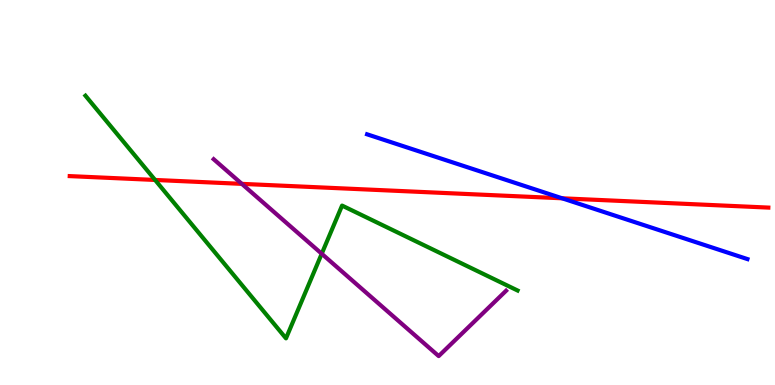[{'lines': ['blue', 'red'], 'intersections': [{'x': 7.25, 'y': 4.85}]}, {'lines': ['green', 'red'], 'intersections': [{'x': 2.0, 'y': 5.33}]}, {'lines': ['purple', 'red'], 'intersections': [{'x': 3.12, 'y': 5.22}]}, {'lines': ['blue', 'green'], 'intersections': []}, {'lines': ['blue', 'purple'], 'intersections': []}, {'lines': ['green', 'purple'], 'intersections': [{'x': 4.15, 'y': 3.41}]}]